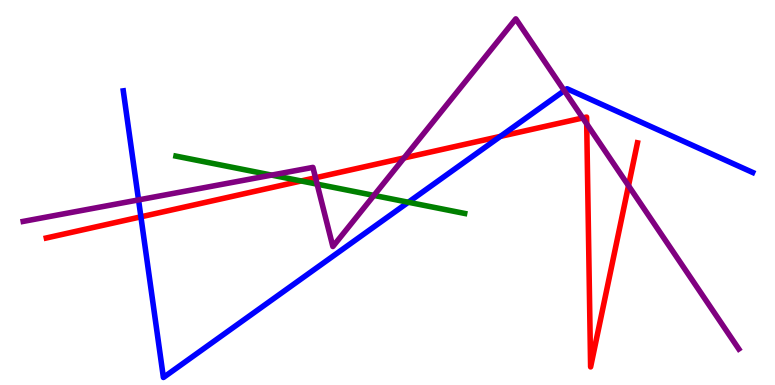[{'lines': ['blue', 'red'], 'intersections': [{'x': 1.82, 'y': 4.37}, {'x': 6.46, 'y': 6.46}]}, {'lines': ['green', 'red'], 'intersections': [{'x': 3.89, 'y': 5.3}]}, {'lines': ['purple', 'red'], 'intersections': [{'x': 4.07, 'y': 5.38}, {'x': 5.21, 'y': 5.9}, {'x': 7.52, 'y': 6.94}, {'x': 7.57, 'y': 6.78}, {'x': 8.11, 'y': 5.18}]}, {'lines': ['blue', 'green'], 'intersections': [{'x': 5.27, 'y': 4.75}]}, {'lines': ['blue', 'purple'], 'intersections': [{'x': 1.79, 'y': 4.81}, {'x': 7.28, 'y': 7.65}]}, {'lines': ['green', 'purple'], 'intersections': [{'x': 3.5, 'y': 5.45}, {'x': 4.09, 'y': 5.22}, {'x': 4.82, 'y': 4.92}]}]